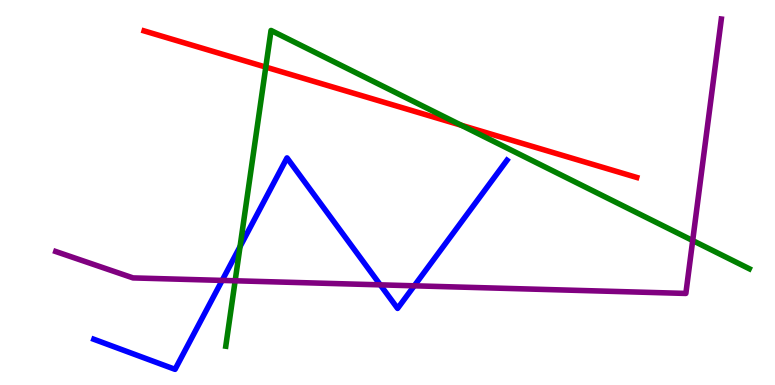[{'lines': ['blue', 'red'], 'intersections': []}, {'lines': ['green', 'red'], 'intersections': [{'x': 3.43, 'y': 8.26}, {'x': 5.95, 'y': 6.75}]}, {'lines': ['purple', 'red'], 'intersections': []}, {'lines': ['blue', 'green'], 'intersections': [{'x': 3.1, 'y': 3.6}]}, {'lines': ['blue', 'purple'], 'intersections': [{'x': 2.87, 'y': 2.72}, {'x': 4.91, 'y': 2.6}, {'x': 5.35, 'y': 2.58}]}, {'lines': ['green', 'purple'], 'intersections': [{'x': 3.03, 'y': 2.71}, {'x': 8.94, 'y': 3.75}]}]